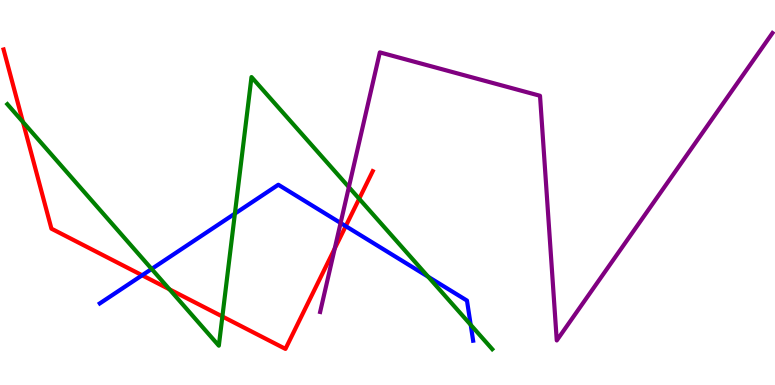[{'lines': ['blue', 'red'], 'intersections': [{'x': 1.83, 'y': 2.85}, {'x': 4.46, 'y': 4.13}]}, {'lines': ['green', 'red'], 'intersections': [{'x': 0.296, 'y': 6.83}, {'x': 2.19, 'y': 2.49}, {'x': 2.87, 'y': 1.78}, {'x': 4.63, 'y': 4.84}]}, {'lines': ['purple', 'red'], 'intersections': [{'x': 4.32, 'y': 3.54}]}, {'lines': ['blue', 'green'], 'intersections': [{'x': 1.96, 'y': 3.01}, {'x': 3.03, 'y': 4.45}, {'x': 5.53, 'y': 2.81}, {'x': 6.07, 'y': 1.56}]}, {'lines': ['blue', 'purple'], 'intersections': [{'x': 4.39, 'y': 4.21}]}, {'lines': ['green', 'purple'], 'intersections': [{'x': 4.5, 'y': 5.14}]}]